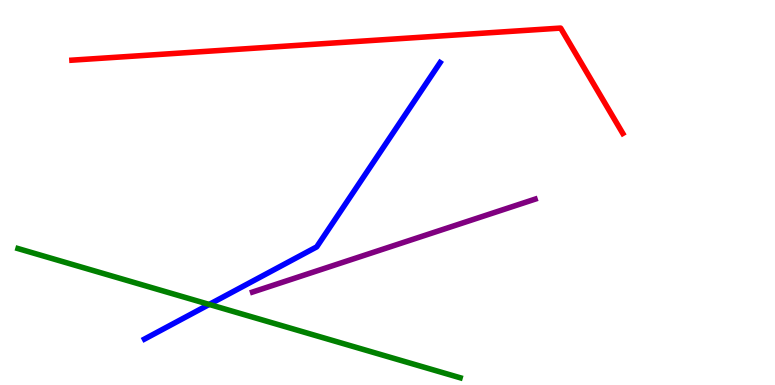[{'lines': ['blue', 'red'], 'intersections': []}, {'lines': ['green', 'red'], 'intersections': []}, {'lines': ['purple', 'red'], 'intersections': []}, {'lines': ['blue', 'green'], 'intersections': [{'x': 2.7, 'y': 2.09}]}, {'lines': ['blue', 'purple'], 'intersections': []}, {'lines': ['green', 'purple'], 'intersections': []}]